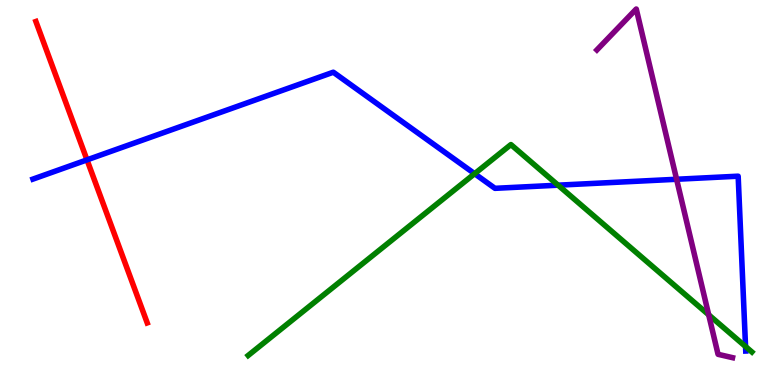[{'lines': ['blue', 'red'], 'intersections': [{'x': 1.12, 'y': 5.85}]}, {'lines': ['green', 'red'], 'intersections': []}, {'lines': ['purple', 'red'], 'intersections': []}, {'lines': ['blue', 'green'], 'intersections': [{'x': 6.12, 'y': 5.49}, {'x': 7.2, 'y': 5.19}, {'x': 9.62, 'y': 0.999}]}, {'lines': ['blue', 'purple'], 'intersections': [{'x': 8.73, 'y': 5.34}]}, {'lines': ['green', 'purple'], 'intersections': [{'x': 9.14, 'y': 1.82}]}]